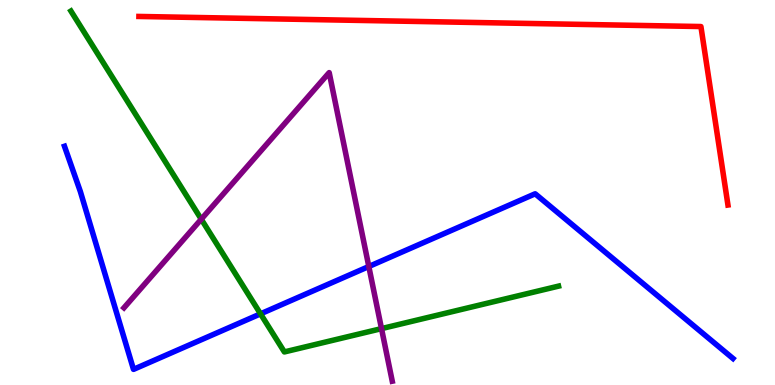[{'lines': ['blue', 'red'], 'intersections': []}, {'lines': ['green', 'red'], 'intersections': []}, {'lines': ['purple', 'red'], 'intersections': []}, {'lines': ['blue', 'green'], 'intersections': [{'x': 3.36, 'y': 1.85}]}, {'lines': ['blue', 'purple'], 'intersections': [{'x': 4.76, 'y': 3.08}]}, {'lines': ['green', 'purple'], 'intersections': [{'x': 2.6, 'y': 4.31}, {'x': 4.92, 'y': 1.46}]}]